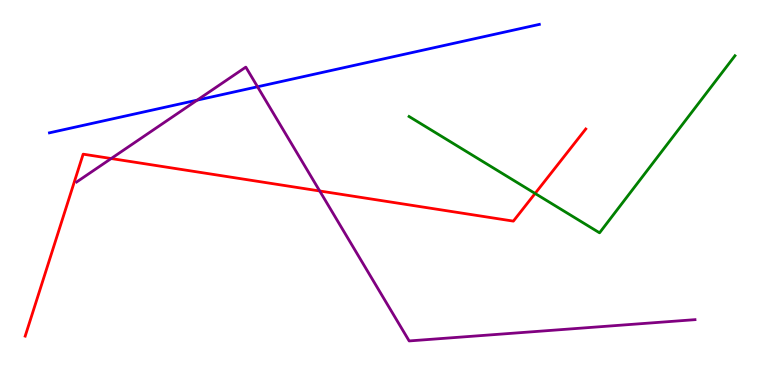[{'lines': ['blue', 'red'], 'intersections': []}, {'lines': ['green', 'red'], 'intersections': [{'x': 6.9, 'y': 4.98}]}, {'lines': ['purple', 'red'], 'intersections': [{'x': 1.43, 'y': 5.88}, {'x': 4.13, 'y': 5.04}]}, {'lines': ['blue', 'green'], 'intersections': []}, {'lines': ['blue', 'purple'], 'intersections': [{'x': 2.54, 'y': 7.4}, {'x': 3.32, 'y': 7.75}]}, {'lines': ['green', 'purple'], 'intersections': []}]